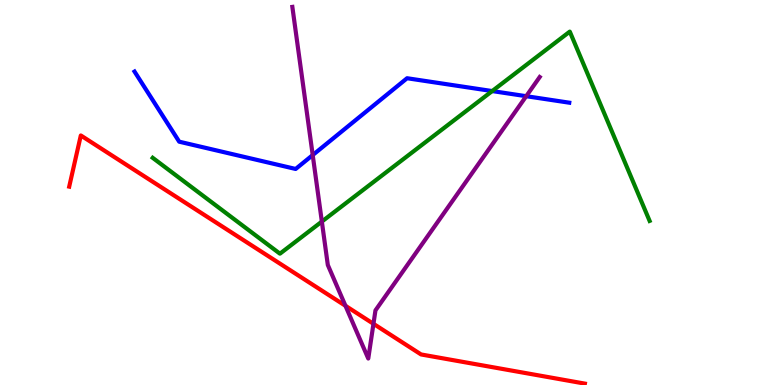[{'lines': ['blue', 'red'], 'intersections': []}, {'lines': ['green', 'red'], 'intersections': []}, {'lines': ['purple', 'red'], 'intersections': [{'x': 4.46, 'y': 2.06}, {'x': 4.82, 'y': 1.59}]}, {'lines': ['blue', 'green'], 'intersections': [{'x': 6.35, 'y': 7.63}]}, {'lines': ['blue', 'purple'], 'intersections': [{'x': 4.03, 'y': 5.97}, {'x': 6.79, 'y': 7.5}]}, {'lines': ['green', 'purple'], 'intersections': [{'x': 4.15, 'y': 4.24}]}]